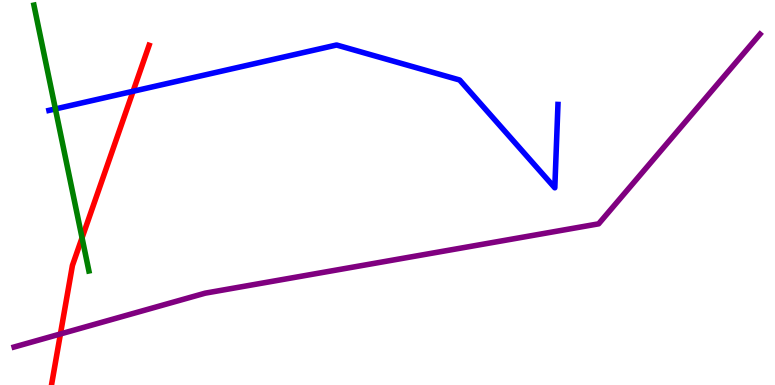[{'lines': ['blue', 'red'], 'intersections': [{'x': 1.72, 'y': 7.63}]}, {'lines': ['green', 'red'], 'intersections': [{'x': 1.06, 'y': 3.82}]}, {'lines': ['purple', 'red'], 'intersections': [{'x': 0.78, 'y': 1.33}]}, {'lines': ['blue', 'green'], 'intersections': [{'x': 0.715, 'y': 7.17}]}, {'lines': ['blue', 'purple'], 'intersections': []}, {'lines': ['green', 'purple'], 'intersections': []}]